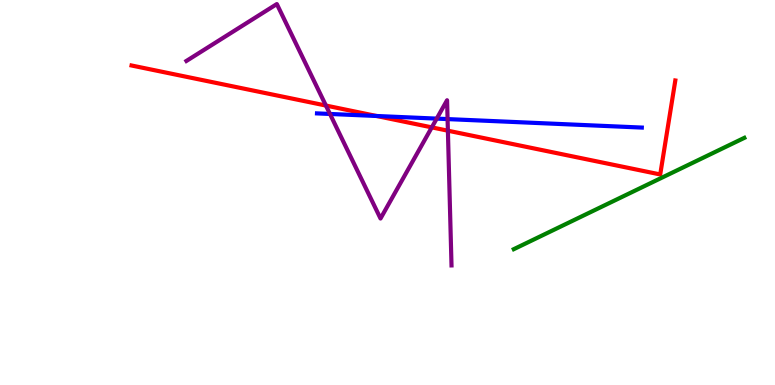[{'lines': ['blue', 'red'], 'intersections': [{'x': 4.86, 'y': 6.99}]}, {'lines': ['green', 'red'], 'intersections': []}, {'lines': ['purple', 'red'], 'intersections': [{'x': 4.21, 'y': 7.26}, {'x': 5.57, 'y': 6.69}, {'x': 5.78, 'y': 6.61}]}, {'lines': ['blue', 'green'], 'intersections': []}, {'lines': ['blue', 'purple'], 'intersections': [{'x': 4.26, 'y': 7.04}, {'x': 5.64, 'y': 6.92}, {'x': 5.78, 'y': 6.91}]}, {'lines': ['green', 'purple'], 'intersections': []}]